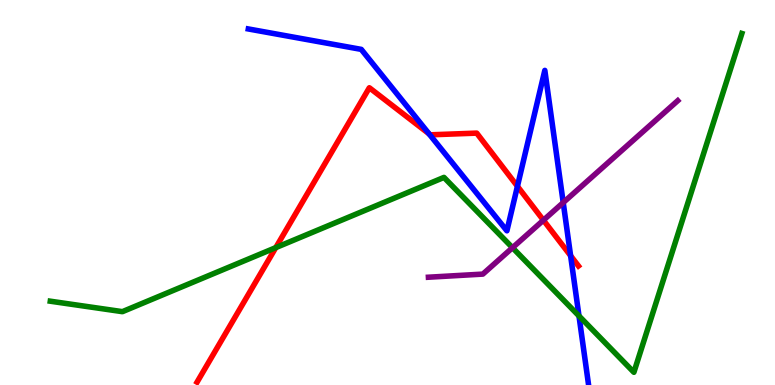[{'lines': ['blue', 'red'], 'intersections': [{'x': 5.54, 'y': 6.52}, {'x': 6.68, 'y': 5.16}, {'x': 7.36, 'y': 3.36}]}, {'lines': ['green', 'red'], 'intersections': [{'x': 3.56, 'y': 3.57}]}, {'lines': ['purple', 'red'], 'intersections': [{'x': 7.01, 'y': 4.28}]}, {'lines': ['blue', 'green'], 'intersections': [{'x': 7.47, 'y': 1.79}]}, {'lines': ['blue', 'purple'], 'intersections': [{'x': 7.27, 'y': 4.74}]}, {'lines': ['green', 'purple'], 'intersections': [{'x': 6.61, 'y': 3.57}]}]